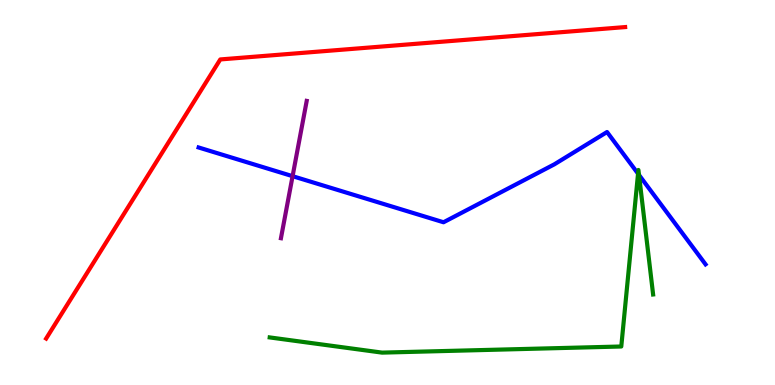[{'lines': ['blue', 'red'], 'intersections': []}, {'lines': ['green', 'red'], 'intersections': []}, {'lines': ['purple', 'red'], 'intersections': []}, {'lines': ['blue', 'green'], 'intersections': [{'x': 8.23, 'y': 5.49}, {'x': 8.25, 'y': 5.46}]}, {'lines': ['blue', 'purple'], 'intersections': [{'x': 3.78, 'y': 5.42}]}, {'lines': ['green', 'purple'], 'intersections': []}]